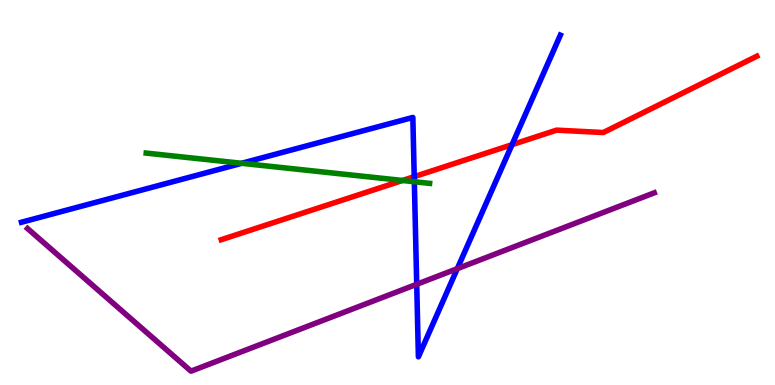[{'lines': ['blue', 'red'], 'intersections': [{'x': 5.34, 'y': 5.41}, {'x': 6.61, 'y': 6.24}]}, {'lines': ['green', 'red'], 'intersections': [{'x': 5.19, 'y': 5.31}]}, {'lines': ['purple', 'red'], 'intersections': []}, {'lines': ['blue', 'green'], 'intersections': [{'x': 3.12, 'y': 5.76}, {'x': 5.35, 'y': 5.28}]}, {'lines': ['blue', 'purple'], 'intersections': [{'x': 5.38, 'y': 2.62}, {'x': 5.9, 'y': 3.02}]}, {'lines': ['green', 'purple'], 'intersections': []}]